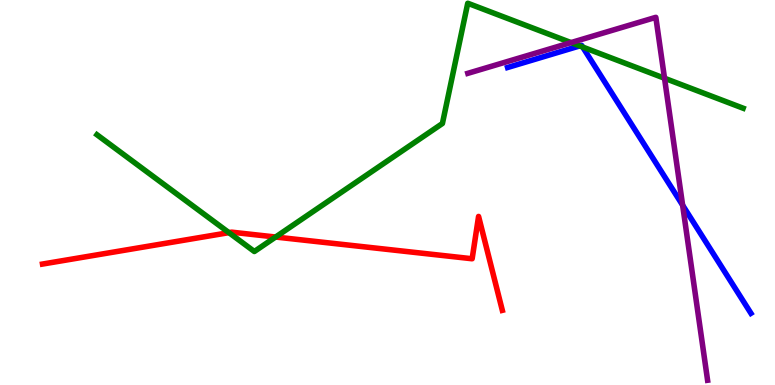[{'lines': ['blue', 'red'], 'intersections': []}, {'lines': ['green', 'red'], 'intersections': [{'x': 2.95, 'y': 3.96}, {'x': 3.56, 'y': 3.84}]}, {'lines': ['purple', 'red'], 'intersections': []}, {'lines': ['blue', 'green'], 'intersections': [{'x': 7.48, 'y': 8.81}, {'x': 7.52, 'y': 8.78}]}, {'lines': ['blue', 'purple'], 'intersections': [{'x': 8.81, 'y': 4.67}]}, {'lines': ['green', 'purple'], 'intersections': [{'x': 7.37, 'y': 8.89}, {'x': 8.57, 'y': 7.97}]}]